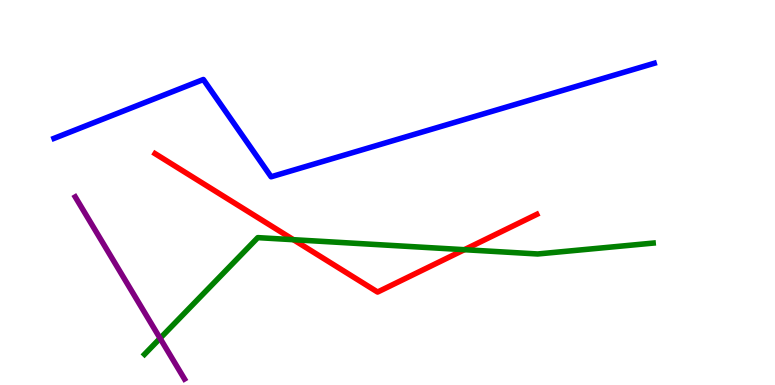[{'lines': ['blue', 'red'], 'intersections': []}, {'lines': ['green', 'red'], 'intersections': [{'x': 3.79, 'y': 3.77}, {'x': 5.99, 'y': 3.51}]}, {'lines': ['purple', 'red'], 'intersections': []}, {'lines': ['blue', 'green'], 'intersections': []}, {'lines': ['blue', 'purple'], 'intersections': []}, {'lines': ['green', 'purple'], 'intersections': [{'x': 2.07, 'y': 1.21}]}]